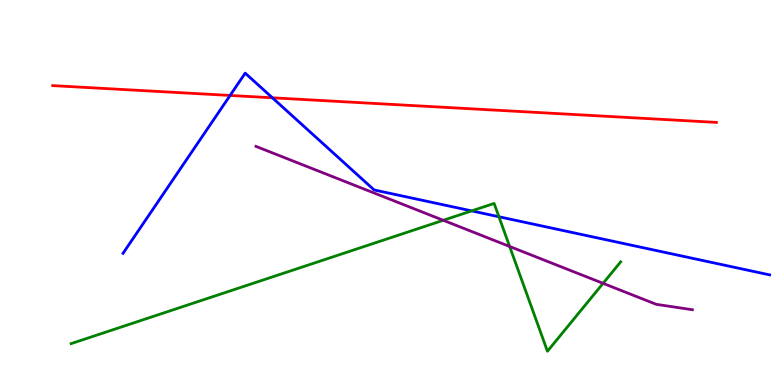[{'lines': ['blue', 'red'], 'intersections': [{'x': 2.97, 'y': 7.52}, {'x': 3.51, 'y': 7.46}]}, {'lines': ['green', 'red'], 'intersections': []}, {'lines': ['purple', 'red'], 'intersections': []}, {'lines': ['blue', 'green'], 'intersections': [{'x': 6.09, 'y': 4.52}, {'x': 6.44, 'y': 4.37}]}, {'lines': ['blue', 'purple'], 'intersections': []}, {'lines': ['green', 'purple'], 'intersections': [{'x': 5.72, 'y': 4.28}, {'x': 6.58, 'y': 3.6}, {'x': 7.78, 'y': 2.64}]}]